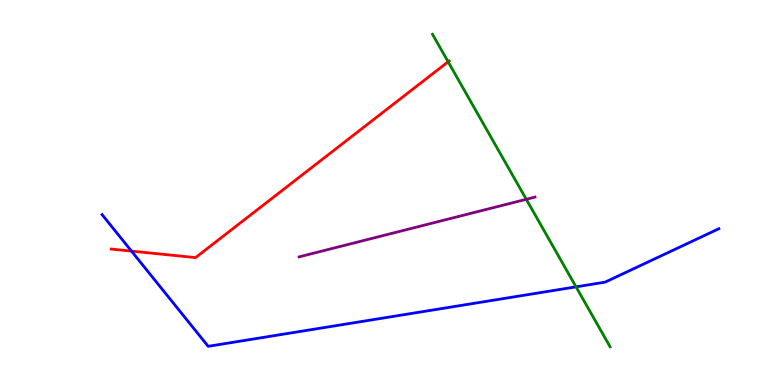[{'lines': ['blue', 'red'], 'intersections': [{'x': 1.7, 'y': 3.48}]}, {'lines': ['green', 'red'], 'intersections': [{'x': 5.78, 'y': 8.4}]}, {'lines': ['purple', 'red'], 'intersections': []}, {'lines': ['blue', 'green'], 'intersections': [{'x': 7.43, 'y': 2.55}]}, {'lines': ['blue', 'purple'], 'intersections': []}, {'lines': ['green', 'purple'], 'intersections': [{'x': 6.79, 'y': 4.82}]}]